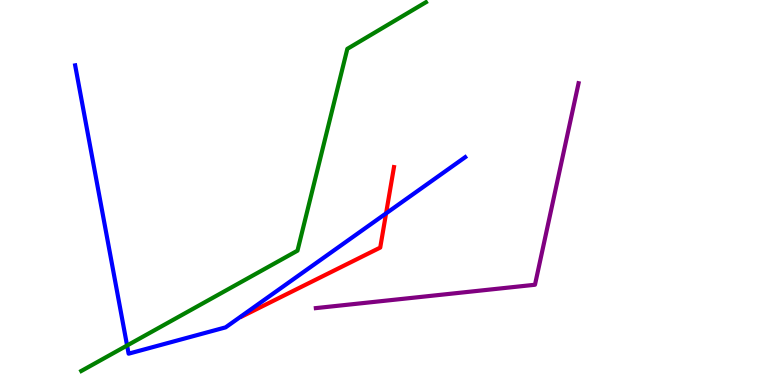[{'lines': ['blue', 'red'], 'intersections': [{'x': 4.98, 'y': 4.46}]}, {'lines': ['green', 'red'], 'intersections': []}, {'lines': ['purple', 'red'], 'intersections': []}, {'lines': ['blue', 'green'], 'intersections': [{'x': 1.64, 'y': 1.03}]}, {'lines': ['blue', 'purple'], 'intersections': []}, {'lines': ['green', 'purple'], 'intersections': []}]